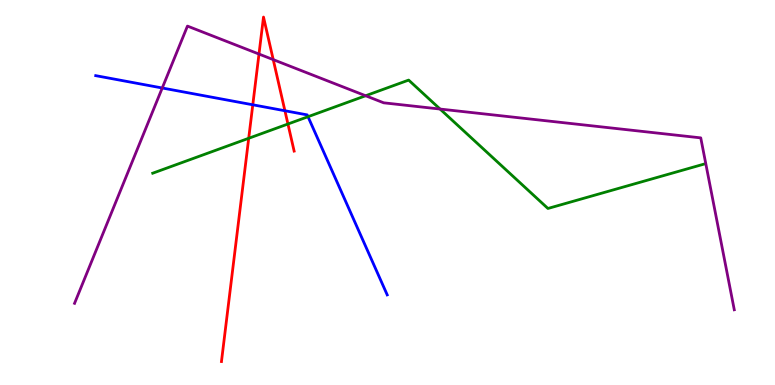[{'lines': ['blue', 'red'], 'intersections': [{'x': 3.26, 'y': 7.28}, {'x': 3.68, 'y': 7.12}]}, {'lines': ['green', 'red'], 'intersections': [{'x': 3.21, 'y': 6.41}, {'x': 3.72, 'y': 6.78}]}, {'lines': ['purple', 'red'], 'intersections': [{'x': 3.34, 'y': 8.6}, {'x': 3.53, 'y': 8.45}]}, {'lines': ['blue', 'green'], 'intersections': [{'x': 3.97, 'y': 6.97}]}, {'lines': ['blue', 'purple'], 'intersections': [{'x': 2.09, 'y': 7.71}]}, {'lines': ['green', 'purple'], 'intersections': [{'x': 4.72, 'y': 7.51}, {'x': 5.68, 'y': 7.17}]}]